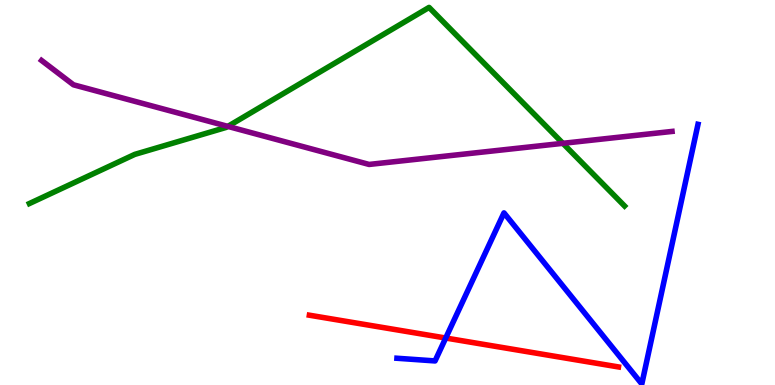[{'lines': ['blue', 'red'], 'intersections': [{'x': 5.75, 'y': 1.22}]}, {'lines': ['green', 'red'], 'intersections': []}, {'lines': ['purple', 'red'], 'intersections': []}, {'lines': ['blue', 'green'], 'intersections': []}, {'lines': ['blue', 'purple'], 'intersections': []}, {'lines': ['green', 'purple'], 'intersections': [{'x': 2.94, 'y': 6.72}, {'x': 7.26, 'y': 6.28}]}]